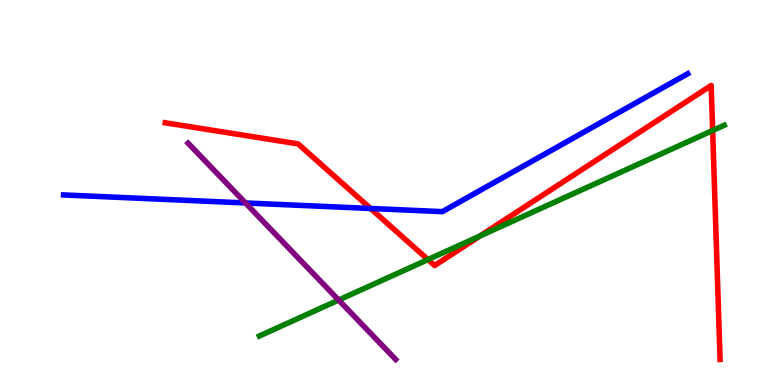[{'lines': ['blue', 'red'], 'intersections': [{'x': 4.78, 'y': 4.58}]}, {'lines': ['green', 'red'], 'intersections': [{'x': 5.52, 'y': 3.26}, {'x': 6.19, 'y': 3.87}, {'x': 9.2, 'y': 6.61}]}, {'lines': ['purple', 'red'], 'intersections': []}, {'lines': ['blue', 'green'], 'intersections': []}, {'lines': ['blue', 'purple'], 'intersections': [{'x': 3.17, 'y': 4.73}]}, {'lines': ['green', 'purple'], 'intersections': [{'x': 4.37, 'y': 2.21}]}]